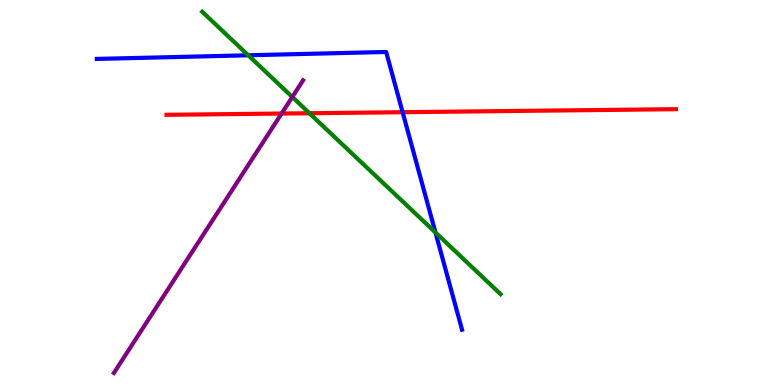[{'lines': ['blue', 'red'], 'intersections': [{'x': 5.19, 'y': 7.09}]}, {'lines': ['green', 'red'], 'intersections': [{'x': 3.99, 'y': 7.06}]}, {'lines': ['purple', 'red'], 'intersections': [{'x': 3.63, 'y': 7.05}]}, {'lines': ['blue', 'green'], 'intersections': [{'x': 3.2, 'y': 8.56}, {'x': 5.62, 'y': 3.96}]}, {'lines': ['blue', 'purple'], 'intersections': []}, {'lines': ['green', 'purple'], 'intersections': [{'x': 3.77, 'y': 7.48}]}]